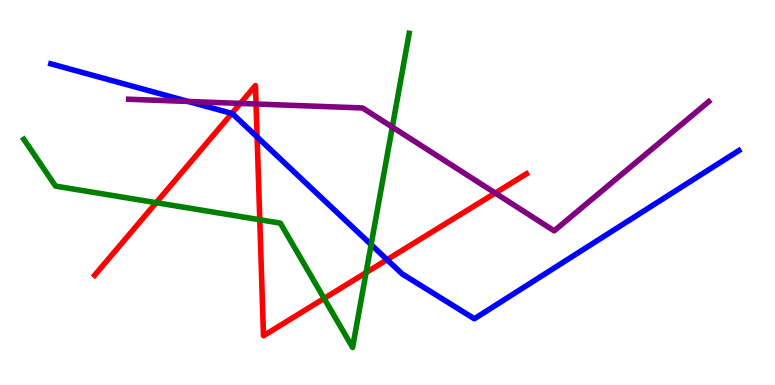[{'lines': ['blue', 'red'], 'intersections': [{'x': 2.99, 'y': 7.05}, {'x': 3.32, 'y': 6.44}, {'x': 4.99, 'y': 3.26}]}, {'lines': ['green', 'red'], 'intersections': [{'x': 2.02, 'y': 4.74}, {'x': 3.35, 'y': 4.29}, {'x': 4.18, 'y': 2.25}, {'x': 4.72, 'y': 2.92}]}, {'lines': ['purple', 'red'], 'intersections': [{'x': 3.1, 'y': 7.31}, {'x': 3.3, 'y': 7.3}, {'x': 6.39, 'y': 4.99}]}, {'lines': ['blue', 'green'], 'intersections': [{'x': 4.79, 'y': 3.65}]}, {'lines': ['blue', 'purple'], 'intersections': [{'x': 2.43, 'y': 7.36}]}, {'lines': ['green', 'purple'], 'intersections': [{'x': 5.06, 'y': 6.7}]}]